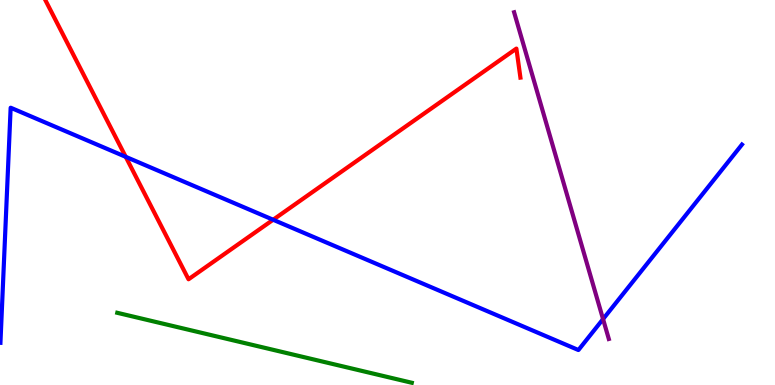[{'lines': ['blue', 'red'], 'intersections': [{'x': 1.62, 'y': 5.93}, {'x': 3.52, 'y': 4.29}]}, {'lines': ['green', 'red'], 'intersections': []}, {'lines': ['purple', 'red'], 'intersections': []}, {'lines': ['blue', 'green'], 'intersections': []}, {'lines': ['blue', 'purple'], 'intersections': [{'x': 7.78, 'y': 1.71}]}, {'lines': ['green', 'purple'], 'intersections': []}]